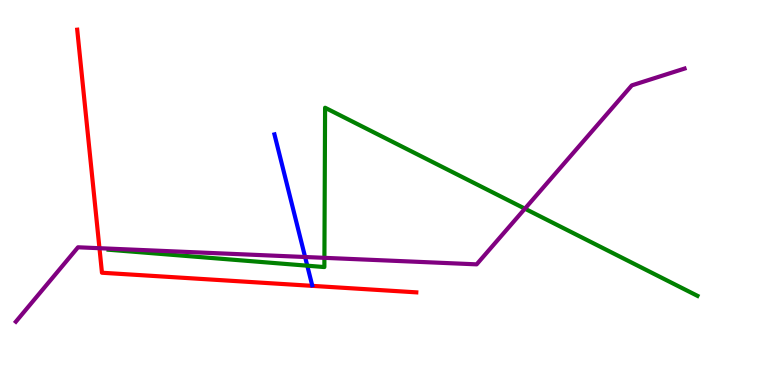[{'lines': ['blue', 'red'], 'intersections': []}, {'lines': ['green', 'red'], 'intersections': []}, {'lines': ['purple', 'red'], 'intersections': [{'x': 1.28, 'y': 3.55}]}, {'lines': ['blue', 'green'], 'intersections': [{'x': 3.96, 'y': 3.1}]}, {'lines': ['blue', 'purple'], 'intersections': [{'x': 3.94, 'y': 3.32}]}, {'lines': ['green', 'purple'], 'intersections': [{'x': 4.19, 'y': 3.3}, {'x': 6.77, 'y': 4.58}]}]